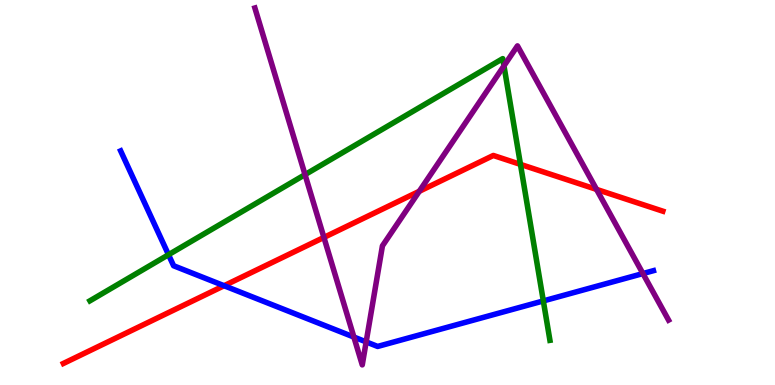[{'lines': ['blue', 'red'], 'intersections': [{'x': 2.89, 'y': 2.58}]}, {'lines': ['green', 'red'], 'intersections': [{'x': 6.72, 'y': 5.73}]}, {'lines': ['purple', 'red'], 'intersections': [{'x': 4.18, 'y': 3.83}, {'x': 5.41, 'y': 5.03}, {'x': 7.7, 'y': 5.08}]}, {'lines': ['blue', 'green'], 'intersections': [{'x': 2.17, 'y': 3.38}, {'x': 7.01, 'y': 2.18}]}, {'lines': ['blue', 'purple'], 'intersections': [{'x': 4.57, 'y': 1.25}, {'x': 4.72, 'y': 1.12}, {'x': 8.3, 'y': 2.89}]}, {'lines': ['green', 'purple'], 'intersections': [{'x': 3.94, 'y': 5.46}, {'x': 6.5, 'y': 8.29}]}]